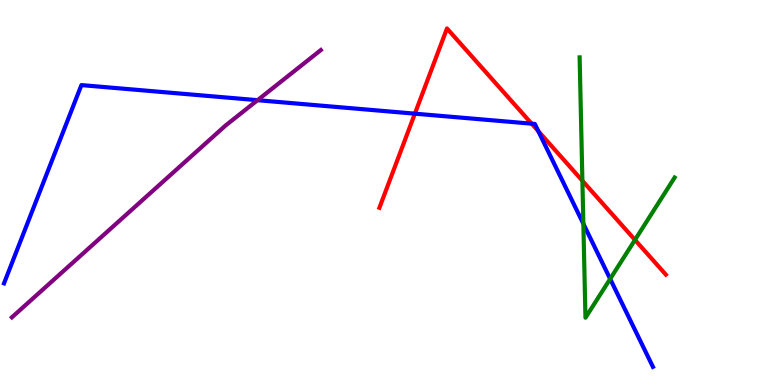[{'lines': ['blue', 'red'], 'intersections': [{'x': 5.35, 'y': 7.05}, {'x': 6.86, 'y': 6.79}, {'x': 6.95, 'y': 6.59}]}, {'lines': ['green', 'red'], 'intersections': [{'x': 7.51, 'y': 5.31}, {'x': 8.19, 'y': 3.77}]}, {'lines': ['purple', 'red'], 'intersections': []}, {'lines': ['blue', 'green'], 'intersections': [{'x': 7.53, 'y': 4.19}, {'x': 7.87, 'y': 2.76}]}, {'lines': ['blue', 'purple'], 'intersections': [{'x': 3.32, 'y': 7.4}]}, {'lines': ['green', 'purple'], 'intersections': []}]